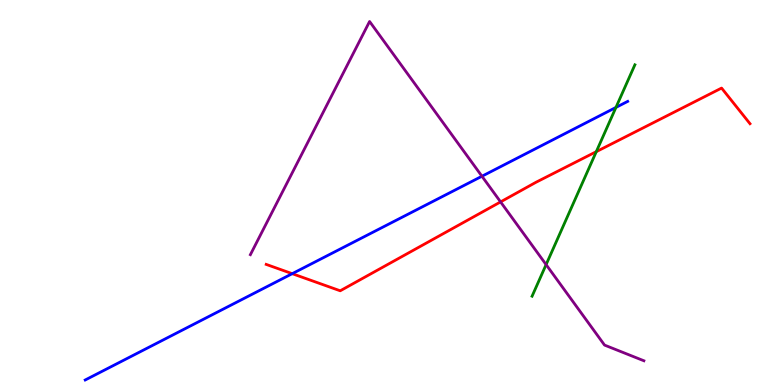[{'lines': ['blue', 'red'], 'intersections': [{'x': 3.77, 'y': 2.89}]}, {'lines': ['green', 'red'], 'intersections': [{'x': 7.69, 'y': 6.06}]}, {'lines': ['purple', 'red'], 'intersections': [{'x': 6.46, 'y': 4.76}]}, {'lines': ['blue', 'green'], 'intersections': [{'x': 7.95, 'y': 7.21}]}, {'lines': ['blue', 'purple'], 'intersections': [{'x': 6.22, 'y': 5.42}]}, {'lines': ['green', 'purple'], 'intersections': [{'x': 7.05, 'y': 3.13}]}]